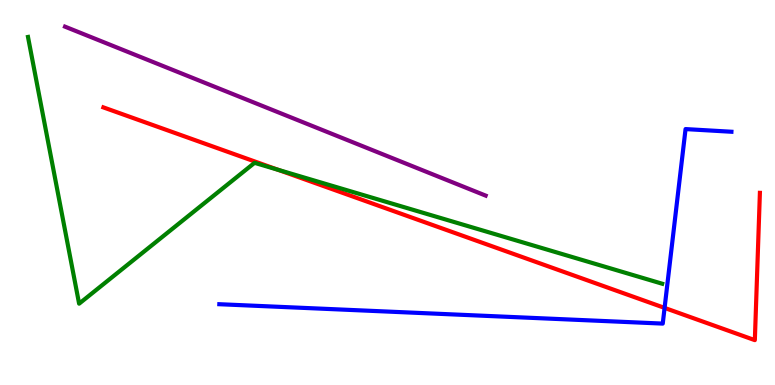[{'lines': ['blue', 'red'], 'intersections': [{'x': 8.58, 'y': 2.0}]}, {'lines': ['green', 'red'], 'intersections': [{'x': 3.59, 'y': 5.59}]}, {'lines': ['purple', 'red'], 'intersections': []}, {'lines': ['blue', 'green'], 'intersections': []}, {'lines': ['blue', 'purple'], 'intersections': []}, {'lines': ['green', 'purple'], 'intersections': []}]